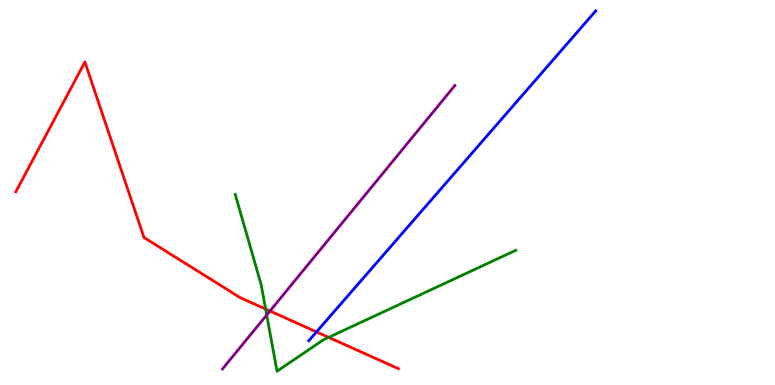[{'lines': ['blue', 'red'], 'intersections': [{'x': 4.08, 'y': 1.38}]}, {'lines': ['green', 'red'], 'intersections': [{'x': 3.43, 'y': 1.97}, {'x': 4.24, 'y': 1.24}]}, {'lines': ['purple', 'red'], 'intersections': [{'x': 3.48, 'y': 1.92}]}, {'lines': ['blue', 'green'], 'intersections': []}, {'lines': ['blue', 'purple'], 'intersections': []}, {'lines': ['green', 'purple'], 'intersections': [{'x': 3.44, 'y': 1.82}]}]